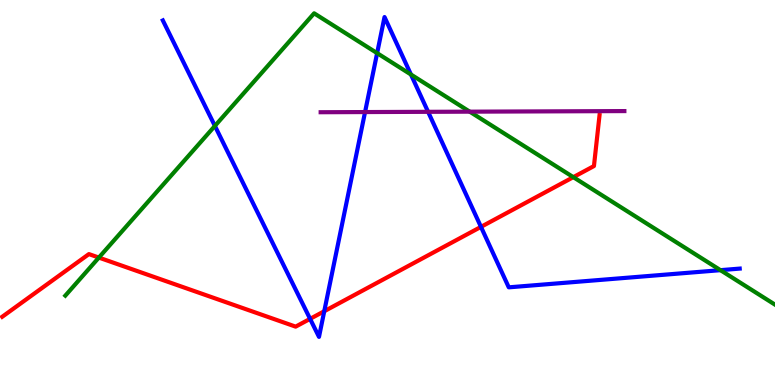[{'lines': ['blue', 'red'], 'intersections': [{'x': 4.0, 'y': 1.72}, {'x': 4.18, 'y': 1.92}, {'x': 6.21, 'y': 4.11}]}, {'lines': ['green', 'red'], 'intersections': [{'x': 1.28, 'y': 3.31}, {'x': 7.4, 'y': 5.4}]}, {'lines': ['purple', 'red'], 'intersections': []}, {'lines': ['blue', 'green'], 'intersections': [{'x': 2.77, 'y': 6.73}, {'x': 4.87, 'y': 8.62}, {'x': 5.3, 'y': 8.06}, {'x': 9.3, 'y': 2.98}]}, {'lines': ['blue', 'purple'], 'intersections': [{'x': 4.71, 'y': 7.09}, {'x': 5.52, 'y': 7.1}]}, {'lines': ['green', 'purple'], 'intersections': [{'x': 6.06, 'y': 7.1}]}]